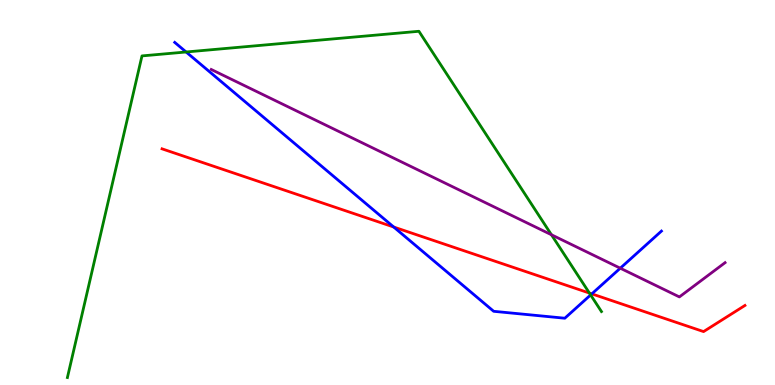[{'lines': ['blue', 'red'], 'intersections': [{'x': 5.08, 'y': 4.1}, {'x': 7.64, 'y': 2.37}]}, {'lines': ['green', 'red'], 'intersections': [{'x': 7.61, 'y': 2.39}]}, {'lines': ['purple', 'red'], 'intersections': []}, {'lines': ['blue', 'green'], 'intersections': [{'x': 2.4, 'y': 8.65}, {'x': 7.62, 'y': 2.34}]}, {'lines': ['blue', 'purple'], 'intersections': [{'x': 8.0, 'y': 3.03}]}, {'lines': ['green', 'purple'], 'intersections': [{'x': 7.12, 'y': 3.9}]}]